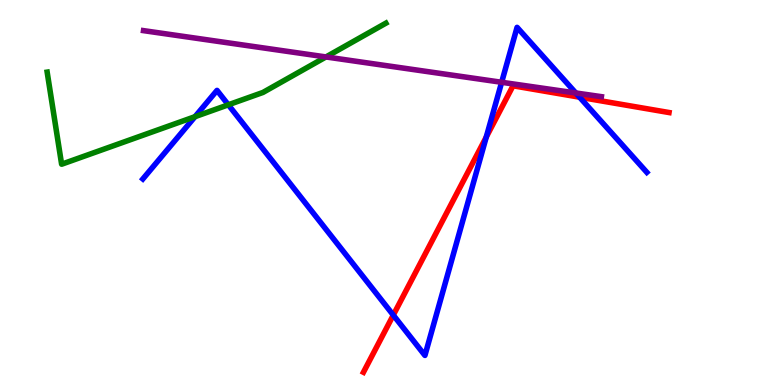[{'lines': ['blue', 'red'], 'intersections': [{'x': 5.07, 'y': 1.82}, {'x': 6.27, 'y': 6.44}, {'x': 7.48, 'y': 7.48}]}, {'lines': ['green', 'red'], 'intersections': []}, {'lines': ['purple', 'red'], 'intersections': []}, {'lines': ['blue', 'green'], 'intersections': [{'x': 2.52, 'y': 6.97}, {'x': 2.95, 'y': 7.28}]}, {'lines': ['blue', 'purple'], 'intersections': [{'x': 6.47, 'y': 7.86}, {'x': 7.43, 'y': 7.58}]}, {'lines': ['green', 'purple'], 'intersections': [{'x': 4.21, 'y': 8.52}]}]